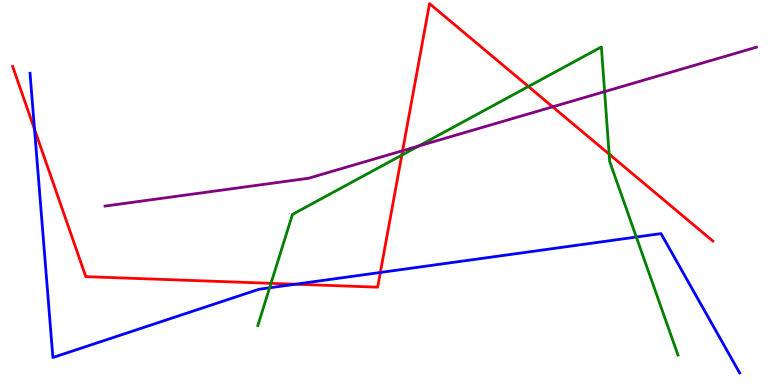[{'lines': ['blue', 'red'], 'intersections': [{'x': 0.446, 'y': 6.64}, {'x': 3.81, 'y': 2.62}, {'x': 4.91, 'y': 2.92}]}, {'lines': ['green', 'red'], 'intersections': [{'x': 3.5, 'y': 2.64}, {'x': 5.18, 'y': 5.97}, {'x': 6.82, 'y': 7.75}, {'x': 7.86, 'y': 6.0}]}, {'lines': ['purple', 'red'], 'intersections': [{'x': 5.19, 'y': 6.09}, {'x': 7.13, 'y': 7.23}]}, {'lines': ['blue', 'green'], 'intersections': [{'x': 3.48, 'y': 2.52}, {'x': 8.21, 'y': 3.84}]}, {'lines': ['blue', 'purple'], 'intersections': []}, {'lines': ['green', 'purple'], 'intersections': [{'x': 5.4, 'y': 6.21}, {'x': 7.8, 'y': 7.62}]}]